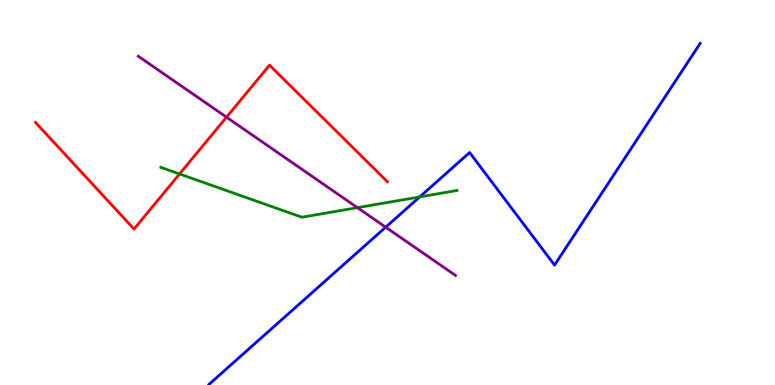[{'lines': ['blue', 'red'], 'intersections': []}, {'lines': ['green', 'red'], 'intersections': [{'x': 2.32, 'y': 5.48}]}, {'lines': ['purple', 'red'], 'intersections': [{'x': 2.92, 'y': 6.96}]}, {'lines': ['blue', 'green'], 'intersections': [{'x': 5.42, 'y': 4.89}]}, {'lines': ['blue', 'purple'], 'intersections': [{'x': 4.98, 'y': 4.1}]}, {'lines': ['green', 'purple'], 'intersections': [{'x': 4.61, 'y': 4.61}]}]